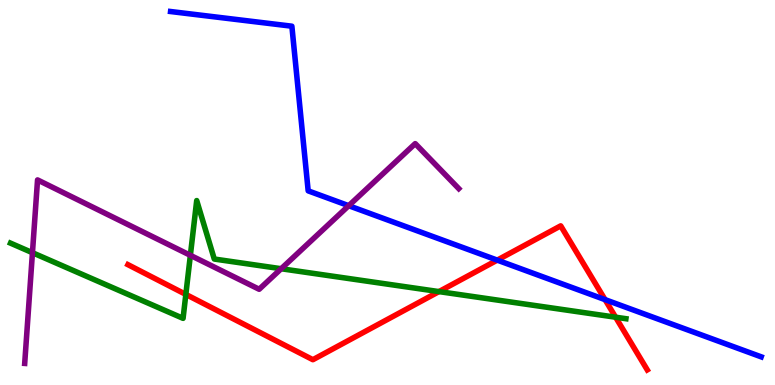[{'lines': ['blue', 'red'], 'intersections': [{'x': 6.42, 'y': 3.24}, {'x': 7.81, 'y': 2.22}]}, {'lines': ['green', 'red'], 'intersections': [{'x': 2.4, 'y': 2.35}, {'x': 5.66, 'y': 2.43}, {'x': 7.94, 'y': 1.76}]}, {'lines': ['purple', 'red'], 'intersections': []}, {'lines': ['blue', 'green'], 'intersections': []}, {'lines': ['blue', 'purple'], 'intersections': [{'x': 4.5, 'y': 4.66}]}, {'lines': ['green', 'purple'], 'intersections': [{'x': 0.419, 'y': 3.44}, {'x': 2.46, 'y': 3.37}, {'x': 3.63, 'y': 3.02}]}]